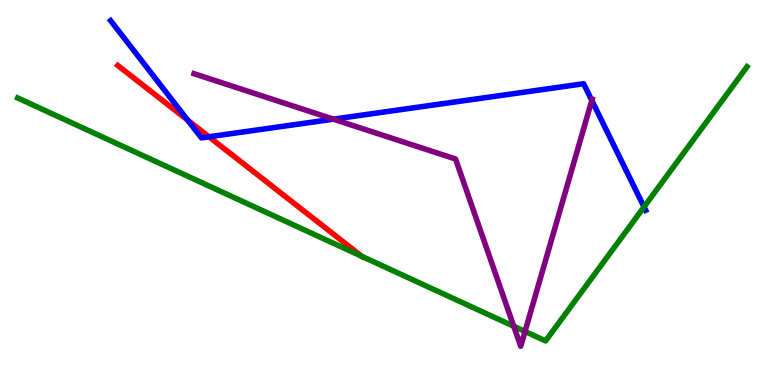[{'lines': ['blue', 'red'], 'intersections': [{'x': 2.42, 'y': 6.88}, {'x': 2.7, 'y': 6.45}]}, {'lines': ['green', 'red'], 'intersections': []}, {'lines': ['purple', 'red'], 'intersections': []}, {'lines': ['blue', 'green'], 'intersections': [{'x': 8.31, 'y': 4.62}]}, {'lines': ['blue', 'purple'], 'intersections': [{'x': 4.3, 'y': 6.9}, {'x': 7.64, 'y': 7.39}]}, {'lines': ['green', 'purple'], 'intersections': [{'x': 6.63, 'y': 1.53}, {'x': 6.77, 'y': 1.39}]}]